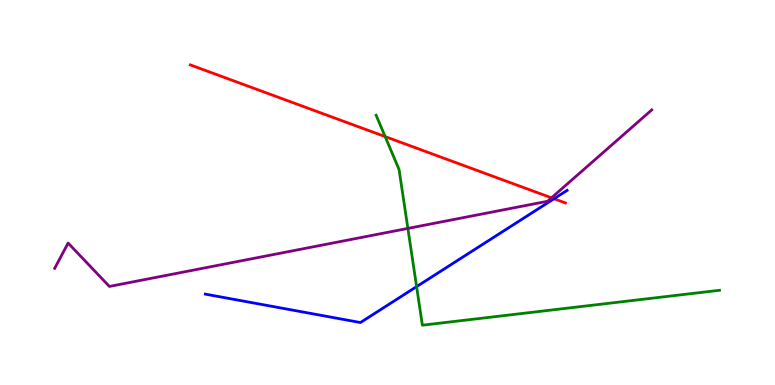[{'lines': ['blue', 'red'], 'intersections': [{'x': 7.15, 'y': 4.84}]}, {'lines': ['green', 'red'], 'intersections': [{'x': 4.97, 'y': 6.45}]}, {'lines': ['purple', 'red'], 'intersections': [{'x': 7.12, 'y': 4.86}]}, {'lines': ['blue', 'green'], 'intersections': [{'x': 5.38, 'y': 2.56}]}, {'lines': ['blue', 'purple'], 'intersections': []}, {'lines': ['green', 'purple'], 'intersections': [{'x': 5.26, 'y': 4.07}]}]